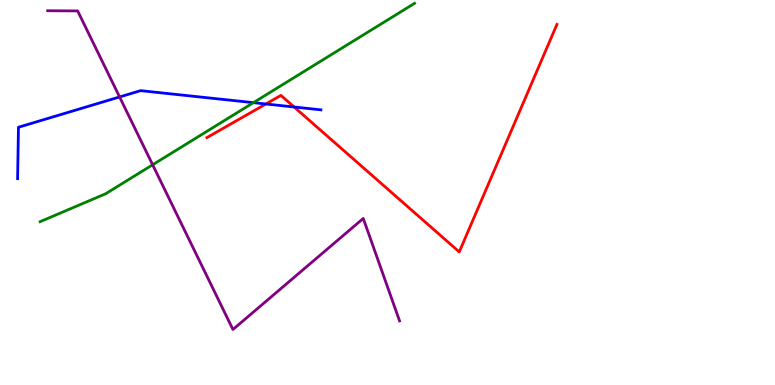[{'lines': ['blue', 'red'], 'intersections': [{'x': 3.43, 'y': 7.3}, {'x': 3.79, 'y': 7.22}]}, {'lines': ['green', 'red'], 'intersections': []}, {'lines': ['purple', 'red'], 'intersections': []}, {'lines': ['blue', 'green'], 'intersections': [{'x': 3.27, 'y': 7.33}]}, {'lines': ['blue', 'purple'], 'intersections': [{'x': 1.54, 'y': 7.48}]}, {'lines': ['green', 'purple'], 'intersections': [{'x': 1.97, 'y': 5.72}]}]